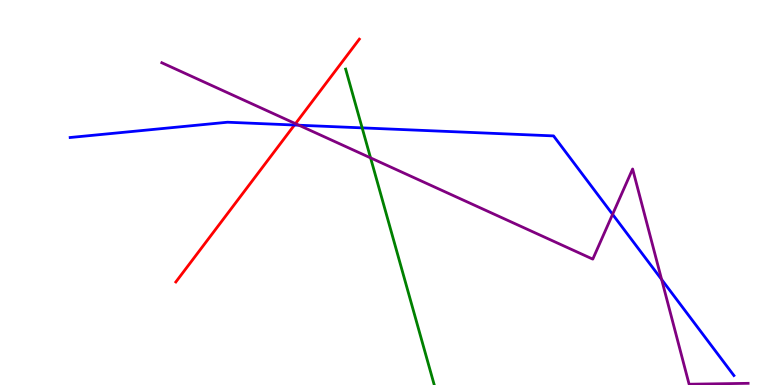[{'lines': ['blue', 'red'], 'intersections': [{'x': 3.8, 'y': 6.75}]}, {'lines': ['green', 'red'], 'intersections': []}, {'lines': ['purple', 'red'], 'intersections': [{'x': 3.81, 'y': 6.79}]}, {'lines': ['blue', 'green'], 'intersections': [{'x': 4.67, 'y': 6.68}]}, {'lines': ['blue', 'purple'], 'intersections': [{'x': 3.86, 'y': 6.75}, {'x': 7.9, 'y': 4.43}, {'x': 8.54, 'y': 2.74}]}, {'lines': ['green', 'purple'], 'intersections': [{'x': 4.78, 'y': 5.9}]}]